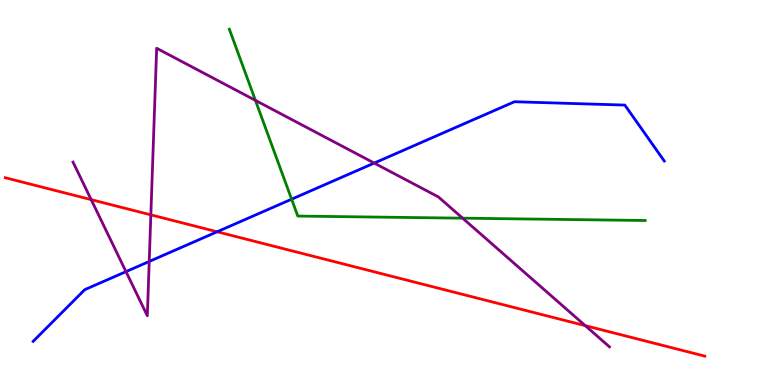[{'lines': ['blue', 'red'], 'intersections': [{'x': 2.8, 'y': 3.98}]}, {'lines': ['green', 'red'], 'intersections': []}, {'lines': ['purple', 'red'], 'intersections': [{'x': 1.18, 'y': 4.81}, {'x': 1.95, 'y': 4.42}, {'x': 7.55, 'y': 1.54}]}, {'lines': ['blue', 'green'], 'intersections': [{'x': 3.76, 'y': 4.83}]}, {'lines': ['blue', 'purple'], 'intersections': [{'x': 1.63, 'y': 2.94}, {'x': 1.93, 'y': 3.21}, {'x': 4.83, 'y': 5.76}]}, {'lines': ['green', 'purple'], 'intersections': [{'x': 3.3, 'y': 7.39}, {'x': 5.97, 'y': 4.33}]}]